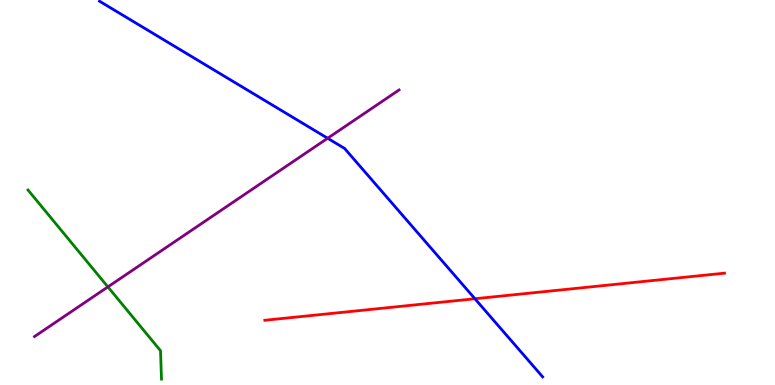[{'lines': ['blue', 'red'], 'intersections': [{'x': 6.13, 'y': 2.24}]}, {'lines': ['green', 'red'], 'intersections': []}, {'lines': ['purple', 'red'], 'intersections': []}, {'lines': ['blue', 'green'], 'intersections': []}, {'lines': ['blue', 'purple'], 'intersections': [{'x': 4.23, 'y': 6.41}]}, {'lines': ['green', 'purple'], 'intersections': [{'x': 1.39, 'y': 2.55}]}]